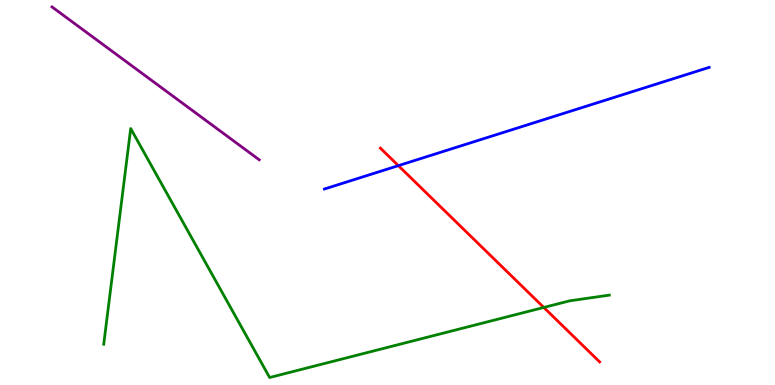[{'lines': ['blue', 'red'], 'intersections': [{'x': 5.14, 'y': 5.7}]}, {'lines': ['green', 'red'], 'intersections': [{'x': 7.02, 'y': 2.01}]}, {'lines': ['purple', 'red'], 'intersections': []}, {'lines': ['blue', 'green'], 'intersections': []}, {'lines': ['blue', 'purple'], 'intersections': []}, {'lines': ['green', 'purple'], 'intersections': []}]